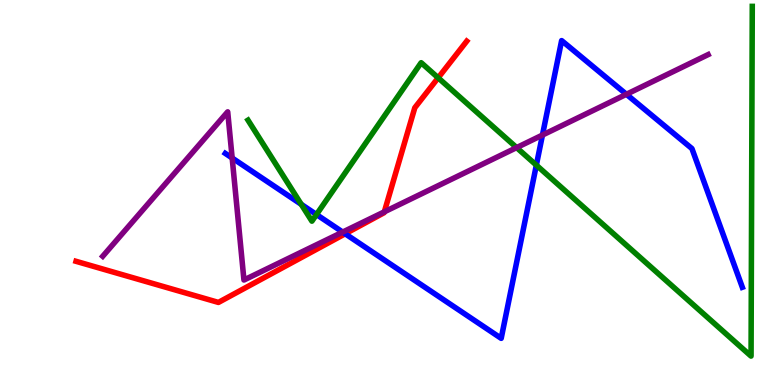[{'lines': ['blue', 'red'], 'intersections': [{'x': 4.45, 'y': 3.93}]}, {'lines': ['green', 'red'], 'intersections': [{'x': 5.65, 'y': 7.98}]}, {'lines': ['purple', 'red'], 'intersections': [{'x': 4.96, 'y': 4.5}]}, {'lines': ['blue', 'green'], 'intersections': [{'x': 3.89, 'y': 4.69}, {'x': 4.08, 'y': 4.43}, {'x': 6.92, 'y': 5.71}]}, {'lines': ['blue', 'purple'], 'intersections': [{'x': 3.0, 'y': 5.9}, {'x': 4.42, 'y': 3.97}, {'x': 7.0, 'y': 6.49}, {'x': 8.08, 'y': 7.55}]}, {'lines': ['green', 'purple'], 'intersections': [{'x': 6.67, 'y': 6.17}]}]